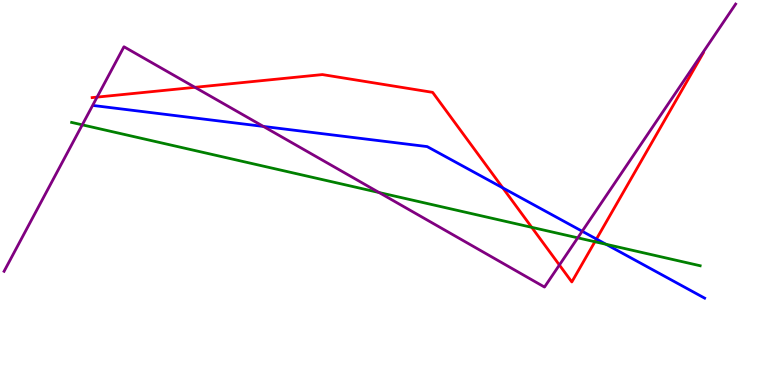[{'lines': ['blue', 'red'], 'intersections': [{'x': 6.49, 'y': 5.12}, {'x': 7.7, 'y': 3.79}]}, {'lines': ['green', 'red'], 'intersections': [{'x': 6.86, 'y': 4.1}, {'x': 7.68, 'y': 3.72}]}, {'lines': ['purple', 'red'], 'intersections': [{'x': 1.25, 'y': 7.48}, {'x': 2.52, 'y': 7.73}, {'x': 7.22, 'y': 3.12}]}, {'lines': ['blue', 'green'], 'intersections': [{'x': 7.82, 'y': 3.66}]}, {'lines': ['blue', 'purple'], 'intersections': [{'x': 3.4, 'y': 6.72}, {'x': 7.51, 'y': 3.99}]}, {'lines': ['green', 'purple'], 'intersections': [{'x': 1.06, 'y': 6.76}, {'x': 4.89, 'y': 5.0}, {'x': 7.45, 'y': 3.82}]}]